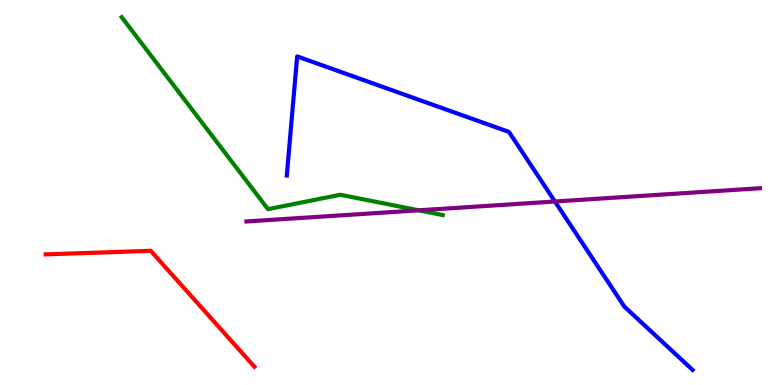[{'lines': ['blue', 'red'], 'intersections': []}, {'lines': ['green', 'red'], 'intersections': []}, {'lines': ['purple', 'red'], 'intersections': []}, {'lines': ['blue', 'green'], 'intersections': []}, {'lines': ['blue', 'purple'], 'intersections': [{'x': 7.16, 'y': 4.77}]}, {'lines': ['green', 'purple'], 'intersections': [{'x': 5.4, 'y': 4.54}]}]